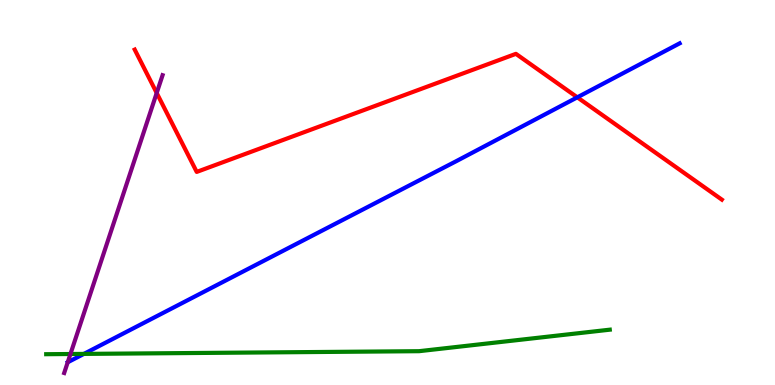[{'lines': ['blue', 'red'], 'intersections': [{'x': 7.45, 'y': 7.47}]}, {'lines': ['green', 'red'], 'intersections': []}, {'lines': ['purple', 'red'], 'intersections': [{'x': 2.02, 'y': 7.58}]}, {'lines': ['blue', 'green'], 'intersections': [{'x': 1.08, 'y': 0.808}]}, {'lines': ['blue', 'purple'], 'intersections': []}, {'lines': ['green', 'purple'], 'intersections': [{'x': 0.909, 'y': 0.805}]}]